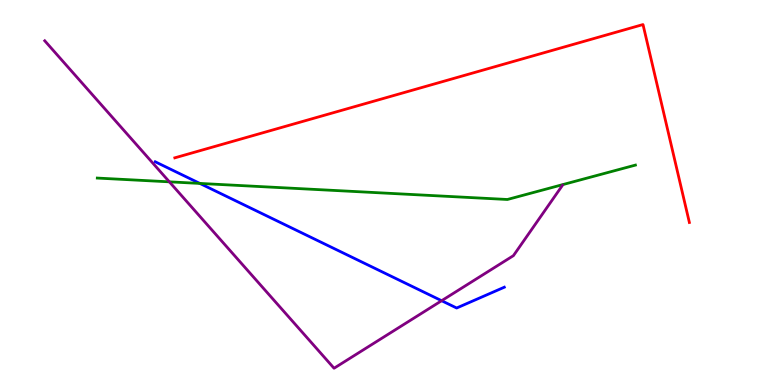[{'lines': ['blue', 'red'], 'intersections': []}, {'lines': ['green', 'red'], 'intersections': []}, {'lines': ['purple', 'red'], 'intersections': []}, {'lines': ['blue', 'green'], 'intersections': [{'x': 2.58, 'y': 5.24}]}, {'lines': ['blue', 'purple'], 'intersections': [{'x': 5.7, 'y': 2.19}]}, {'lines': ['green', 'purple'], 'intersections': [{'x': 2.19, 'y': 5.28}]}]